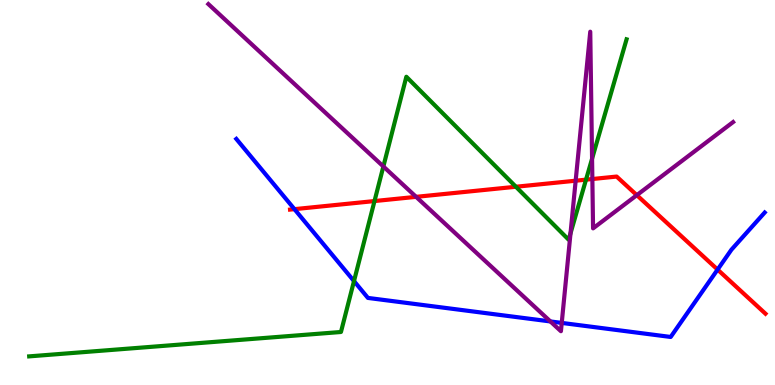[{'lines': ['blue', 'red'], 'intersections': [{'x': 3.8, 'y': 4.57}, {'x': 9.26, 'y': 3.0}]}, {'lines': ['green', 'red'], 'intersections': [{'x': 4.83, 'y': 4.78}, {'x': 6.66, 'y': 5.15}, {'x': 7.56, 'y': 5.33}]}, {'lines': ['purple', 'red'], 'intersections': [{'x': 5.37, 'y': 4.89}, {'x': 7.43, 'y': 5.31}, {'x': 7.64, 'y': 5.35}, {'x': 8.22, 'y': 4.93}]}, {'lines': ['blue', 'green'], 'intersections': [{'x': 4.57, 'y': 2.7}]}, {'lines': ['blue', 'purple'], 'intersections': [{'x': 7.1, 'y': 1.65}, {'x': 7.25, 'y': 1.61}]}, {'lines': ['green', 'purple'], 'intersections': [{'x': 4.95, 'y': 5.68}, {'x': 7.36, 'y': 3.94}, {'x': 7.64, 'y': 5.88}]}]